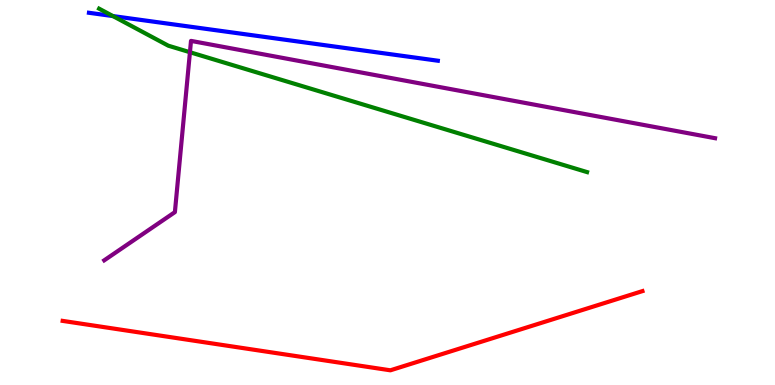[{'lines': ['blue', 'red'], 'intersections': []}, {'lines': ['green', 'red'], 'intersections': []}, {'lines': ['purple', 'red'], 'intersections': []}, {'lines': ['blue', 'green'], 'intersections': [{'x': 1.46, 'y': 9.58}]}, {'lines': ['blue', 'purple'], 'intersections': []}, {'lines': ['green', 'purple'], 'intersections': [{'x': 2.45, 'y': 8.64}]}]